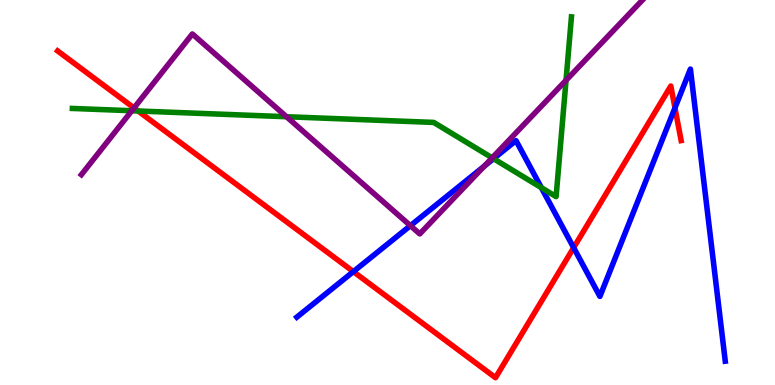[{'lines': ['blue', 'red'], 'intersections': [{'x': 4.56, 'y': 2.94}, {'x': 7.4, 'y': 3.57}, {'x': 8.71, 'y': 7.2}]}, {'lines': ['green', 'red'], 'intersections': [{'x': 1.78, 'y': 7.12}]}, {'lines': ['purple', 'red'], 'intersections': [{'x': 1.73, 'y': 7.2}]}, {'lines': ['blue', 'green'], 'intersections': [{'x': 6.37, 'y': 5.88}, {'x': 6.99, 'y': 5.13}]}, {'lines': ['blue', 'purple'], 'intersections': [{'x': 5.3, 'y': 4.14}, {'x': 6.25, 'y': 5.68}]}, {'lines': ['green', 'purple'], 'intersections': [{'x': 1.7, 'y': 7.12}, {'x': 3.7, 'y': 6.97}, {'x': 6.35, 'y': 5.9}, {'x': 7.3, 'y': 7.91}]}]